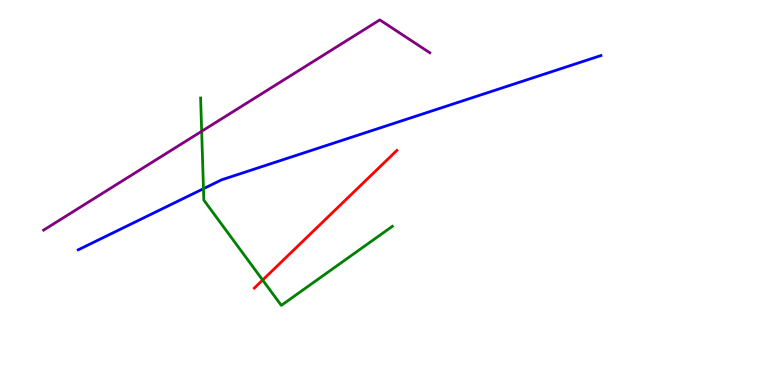[{'lines': ['blue', 'red'], 'intersections': []}, {'lines': ['green', 'red'], 'intersections': [{'x': 3.39, 'y': 2.73}]}, {'lines': ['purple', 'red'], 'intersections': []}, {'lines': ['blue', 'green'], 'intersections': [{'x': 2.63, 'y': 5.1}]}, {'lines': ['blue', 'purple'], 'intersections': []}, {'lines': ['green', 'purple'], 'intersections': [{'x': 2.6, 'y': 6.59}]}]